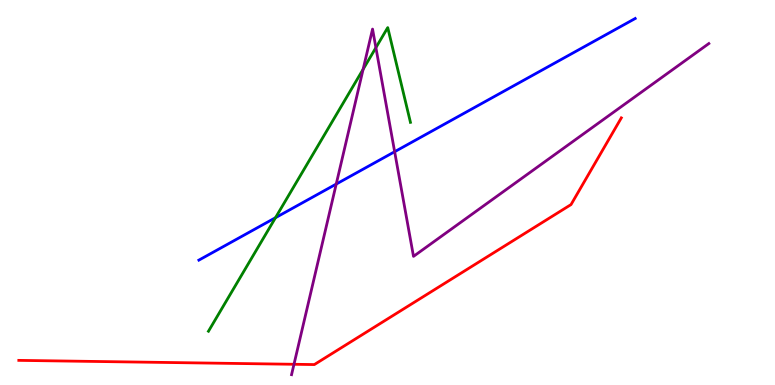[{'lines': ['blue', 'red'], 'intersections': []}, {'lines': ['green', 'red'], 'intersections': []}, {'lines': ['purple', 'red'], 'intersections': [{'x': 3.79, 'y': 0.538}]}, {'lines': ['blue', 'green'], 'intersections': [{'x': 3.55, 'y': 4.35}]}, {'lines': ['blue', 'purple'], 'intersections': [{'x': 4.34, 'y': 5.22}, {'x': 5.09, 'y': 6.06}]}, {'lines': ['green', 'purple'], 'intersections': [{'x': 4.69, 'y': 8.2}, {'x': 4.85, 'y': 8.76}]}]